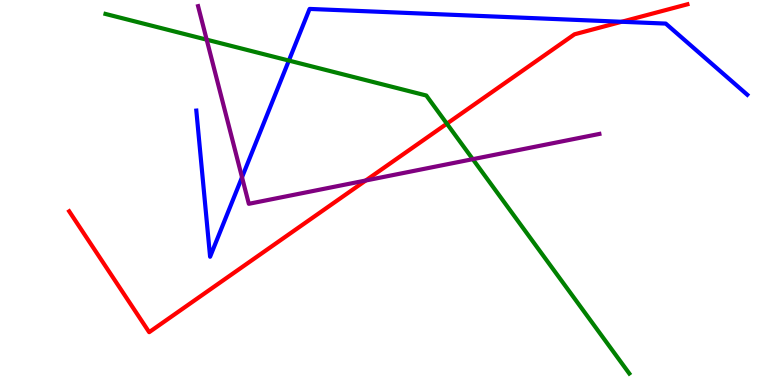[{'lines': ['blue', 'red'], 'intersections': [{'x': 8.02, 'y': 9.43}]}, {'lines': ['green', 'red'], 'intersections': [{'x': 5.77, 'y': 6.79}]}, {'lines': ['purple', 'red'], 'intersections': [{'x': 4.72, 'y': 5.31}]}, {'lines': ['blue', 'green'], 'intersections': [{'x': 3.73, 'y': 8.43}]}, {'lines': ['blue', 'purple'], 'intersections': [{'x': 3.12, 'y': 5.4}]}, {'lines': ['green', 'purple'], 'intersections': [{'x': 2.67, 'y': 8.97}, {'x': 6.1, 'y': 5.87}]}]